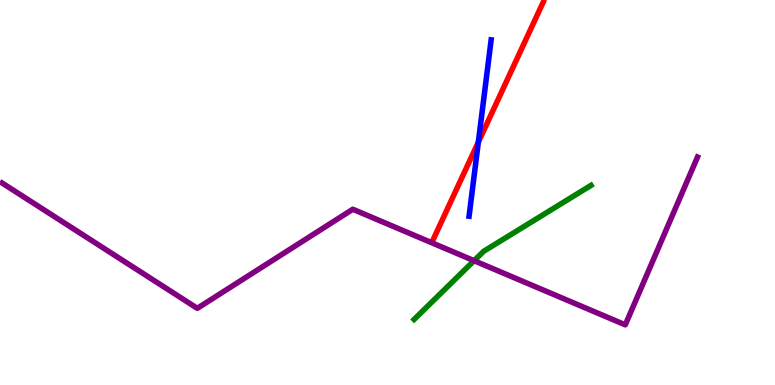[{'lines': ['blue', 'red'], 'intersections': [{'x': 6.17, 'y': 6.31}]}, {'lines': ['green', 'red'], 'intersections': []}, {'lines': ['purple', 'red'], 'intersections': []}, {'lines': ['blue', 'green'], 'intersections': []}, {'lines': ['blue', 'purple'], 'intersections': []}, {'lines': ['green', 'purple'], 'intersections': [{'x': 6.12, 'y': 3.23}]}]